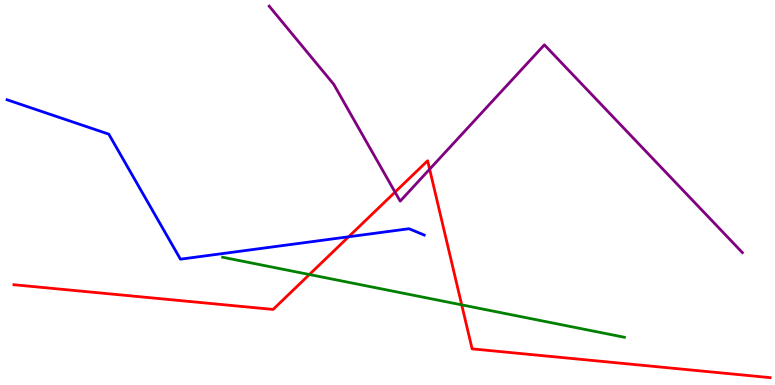[{'lines': ['blue', 'red'], 'intersections': [{'x': 4.5, 'y': 3.85}]}, {'lines': ['green', 'red'], 'intersections': [{'x': 3.99, 'y': 2.87}, {'x': 5.96, 'y': 2.08}]}, {'lines': ['purple', 'red'], 'intersections': [{'x': 5.1, 'y': 5.01}, {'x': 5.54, 'y': 5.6}]}, {'lines': ['blue', 'green'], 'intersections': []}, {'lines': ['blue', 'purple'], 'intersections': []}, {'lines': ['green', 'purple'], 'intersections': []}]